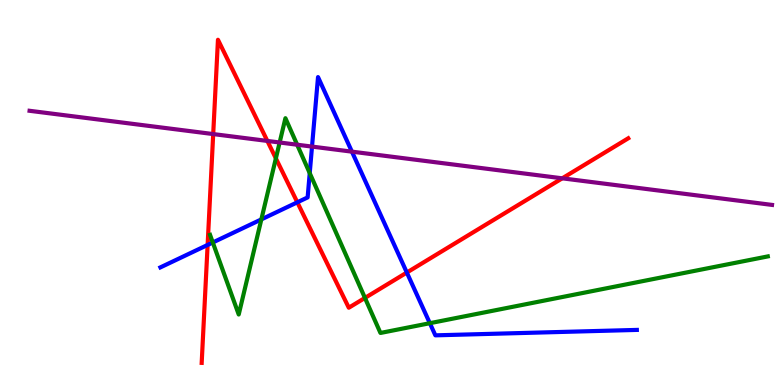[{'lines': ['blue', 'red'], 'intersections': [{'x': 2.68, 'y': 3.64}, {'x': 3.84, 'y': 4.75}, {'x': 5.25, 'y': 2.92}]}, {'lines': ['green', 'red'], 'intersections': [{'x': 3.56, 'y': 5.89}, {'x': 4.71, 'y': 2.26}]}, {'lines': ['purple', 'red'], 'intersections': [{'x': 2.75, 'y': 6.52}, {'x': 3.45, 'y': 6.34}, {'x': 7.25, 'y': 5.37}]}, {'lines': ['blue', 'green'], 'intersections': [{'x': 2.75, 'y': 3.7}, {'x': 3.37, 'y': 4.3}, {'x': 4.0, 'y': 5.5}, {'x': 5.55, 'y': 1.61}]}, {'lines': ['blue', 'purple'], 'intersections': [{'x': 4.03, 'y': 6.19}, {'x': 4.54, 'y': 6.06}]}, {'lines': ['green', 'purple'], 'intersections': [{'x': 3.61, 'y': 6.3}, {'x': 3.83, 'y': 6.24}]}]